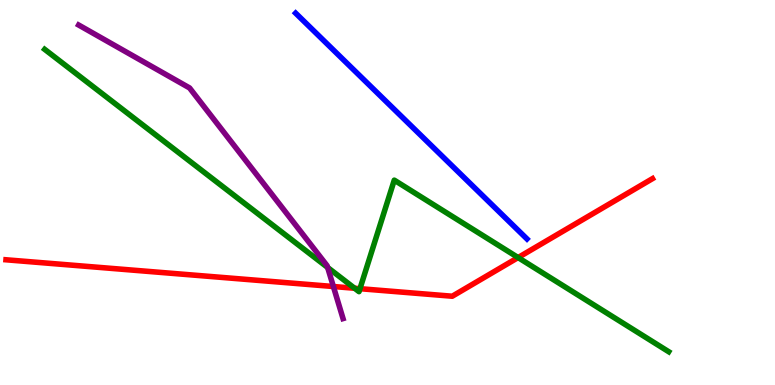[{'lines': ['blue', 'red'], 'intersections': []}, {'lines': ['green', 'red'], 'intersections': [{'x': 4.58, 'y': 2.51}, {'x': 4.64, 'y': 2.5}, {'x': 6.69, 'y': 3.31}]}, {'lines': ['purple', 'red'], 'intersections': [{'x': 4.3, 'y': 2.56}]}, {'lines': ['blue', 'green'], 'intersections': []}, {'lines': ['blue', 'purple'], 'intersections': []}, {'lines': ['green', 'purple'], 'intersections': [{'x': 4.23, 'y': 3.05}]}]